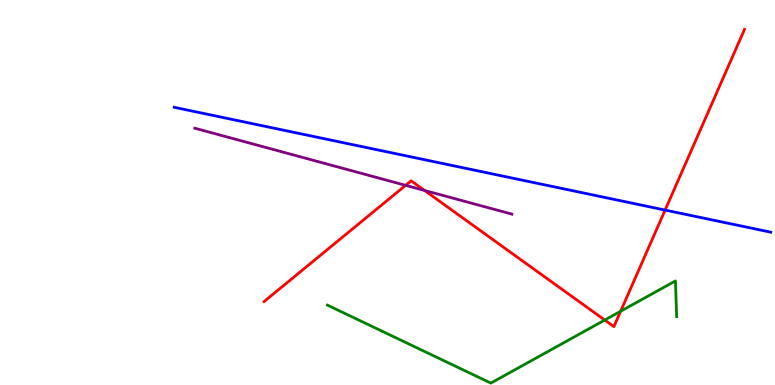[{'lines': ['blue', 'red'], 'intersections': [{'x': 8.58, 'y': 4.54}]}, {'lines': ['green', 'red'], 'intersections': [{'x': 7.8, 'y': 1.69}, {'x': 8.01, 'y': 1.92}]}, {'lines': ['purple', 'red'], 'intersections': [{'x': 5.23, 'y': 5.19}, {'x': 5.48, 'y': 5.05}]}, {'lines': ['blue', 'green'], 'intersections': []}, {'lines': ['blue', 'purple'], 'intersections': []}, {'lines': ['green', 'purple'], 'intersections': []}]